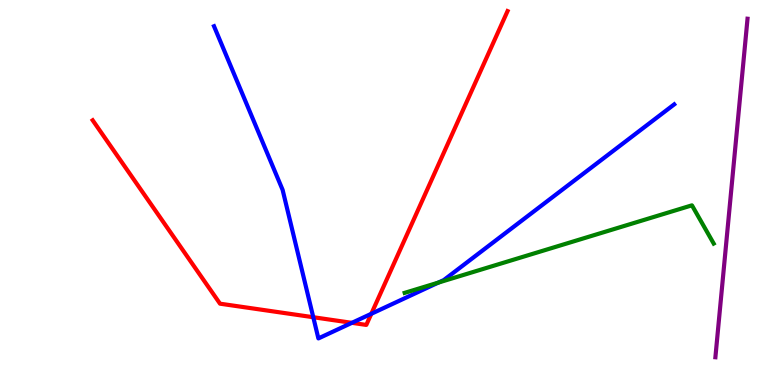[{'lines': ['blue', 'red'], 'intersections': [{'x': 4.04, 'y': 1.76}, {'x': 4.54, 'y': 1.61}, {'x': 4.79, 'y': 1.85}]}, {'lines': ['green', 'red'], 'intersections': []}, {'lines': ['purple', 'red'], 'intersections': []}, {'lines': ['blue', 'green'], 'intersections': [{'x': 5.66, 'y': 2.66}]}, {'lines': ['blue', 'purple'], 'intersections': []}, {'lines': ['green', 'purple'], 'intersections': []}]